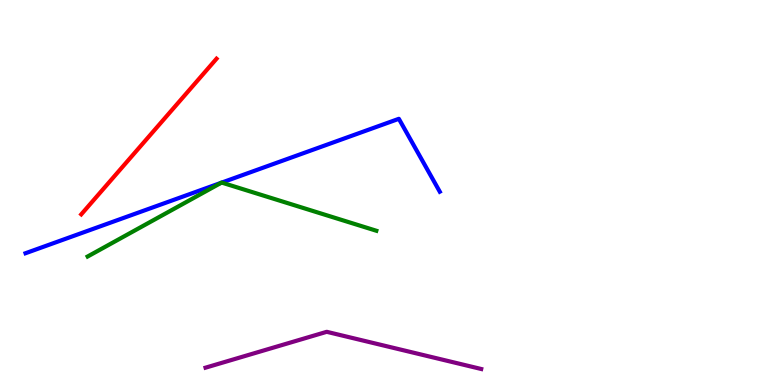[{'lines': ['blue', 'red'], 'intersections': []}, {'lines': ['green', 'red'], 'intersections': []}, {'lines': ['purple', 'red'], 'intersections': []}, {'lines': ['blue', 'green'], 'intersections': [{'x': 2.85, 'y': 5.25}, {'x': 2.86, 'y': 5.26}]}, {'lines': ['blue', 'purple'], 'intersections': []}, {'lines': ['green', 'purple'], 'intersections': []}]